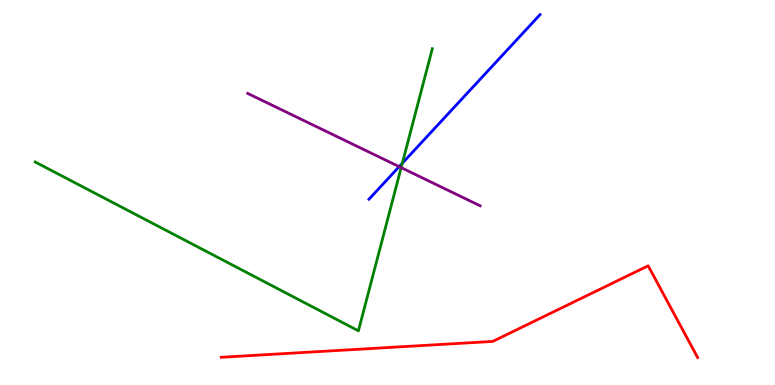[{'lines': ['blue', 'red'], 'intersections': []}, {'lines': ['green', 'red'], 'intersections': []}, {'lines': ['purple', 'red'], 'intersections': []}, {'lines': ['blue', 'green'], 'intersections': [{'x': 5.19, 'y': 5.76}]}, {'lines': ['blue', 'purple'], 'intersections': [{'x': 5.15, 'y': 5.67}]}, {'lines': ['green', 'purple'], 'intersections': [{'x': 5.18, 'y': 5.65}]}]